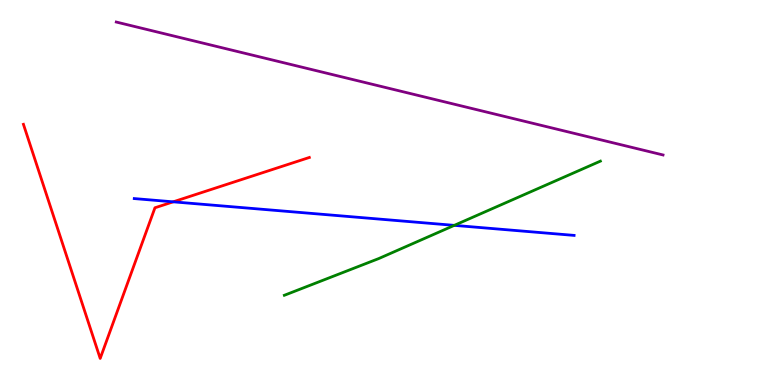[{'lines': ['blue', 'red'], 'intersections': [{'x': 2.23, 'y': 4.76}]}, {'lines': ['green', 'red'], 'intersections': []}, {'lines': ['purple', 'red'], 'intersections': []}, {'lines': ['blue', 'green'], 'intersections': [{'x': 5.86, 'y': 4.15}]}, {'lines': ['blue', 'purple'], 'intersections': []}, {'lines': ['green', 'purple'], 'intersections': []}]